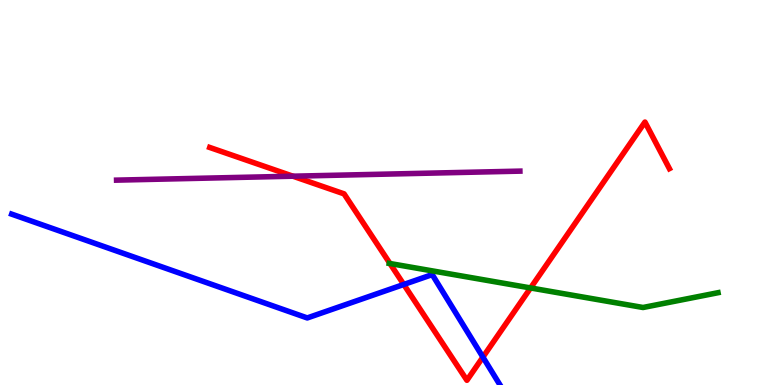[{'lines': ['blue', 'red'], 'intersections': [{'x': 5.21, 'y': 2.61}, {'x': 6.23, 'y': 0.724}]}, {'lines': ['green', 'red'], 'intersections': [{'x': 5.03, 'y': 3.16}, {'x': 6.85, 'y': 2.52}]}, {'lines': ['purple', 'red'], 'intersections': [{'x': 3.78, 'y': 5.42}]}, {'lines': ['blue', 'green'], 'intersections': []}, {'lines': ['blue', 'purple'], 'intersections': []}, {'lines': ['green', 'purple'], 'intersections': []}]